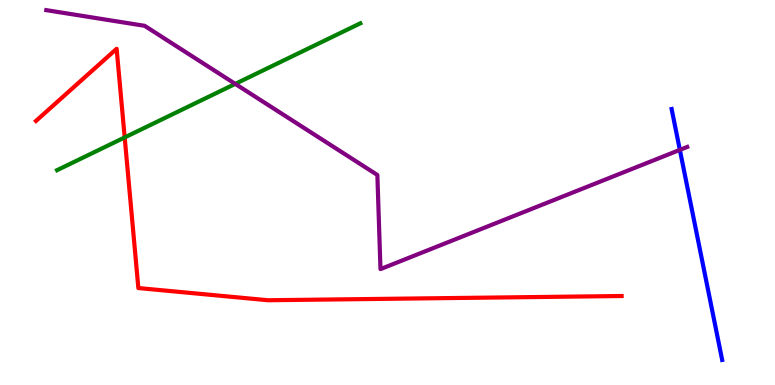[{'lines': ['blue', 'red'], 'intersections': []}, {'lines': ['green', 'red'], 'intersections': [{'x': 1.61, 'y': 6.43}]}, {'lines': ['purple', 'red'], 'intersections': []}, {'lines': ['blue', 'green'], 'intersections': []}, {'lines': ['blue', 'purple'], 'intersections': [{'x': 8.77, 'y': 6.11}]}, {'lines': ['green', 'purple'], 'intersections': [{'x': 3.04, 'y': 7.82}]}]